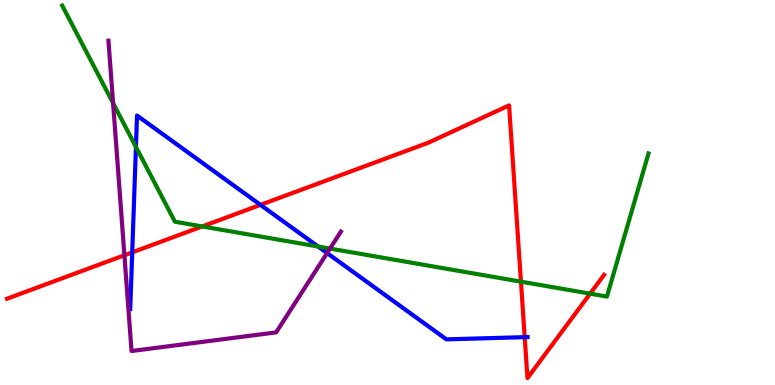[{'lines': ['blue', 'red'], 'intersections': [{'x': 1.71, 'y': 3.45}, {'x': 3.36, 'y': 4.68}, {'x': 6.77, 'y': 1.24}]}, {'lines': ['green', 'red'], 'intersections': [{'x': 2.61, 'y': 4.12}, {'x': 6.72, 'y': 2.68}, {'x': 7.61, 'y': 2.37}]}, {'lines': ['purple', 'red'], 'intersections': [{'x': 1.61, 'y': 3.37}]}, {'lines': ['blue', 'green'], 'intersections': [{'x': 1.75, 'y': 6.18}, {'x': 4.1, 'y': 3.6}]}, {'lines': ['blue', 'purple'], 'intersections': [{'x': 4.22, 'y': 3.43}]}, {'lines': ['green', 'purple'], 'intersections': [{'x': 1.46, 'y': 7.32}, {'x': 4.26, 'y': 3.54}]}]